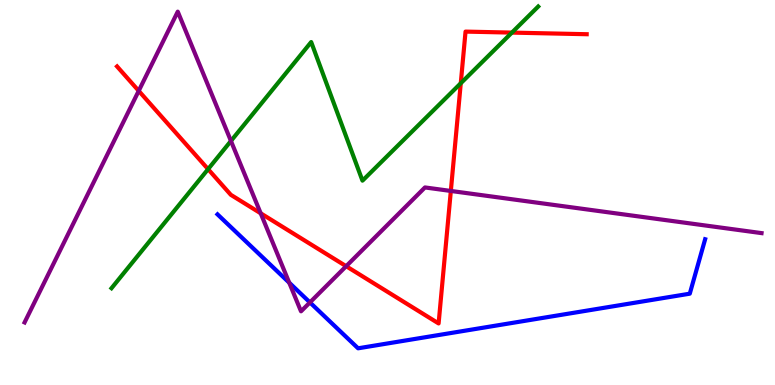[{'lines': ['blue', 'red'], 'intersections': []}, {'lines': ['green', 'red'], 'intersections': [{'x': 2.68, 'y': 5.61}, {'x': 5.95, 'y': 7.84}, {'x': 6.61, 'y': 9.15}]}, {'lines': ['purple', 'red'], 'intersections': [{'x': 1.79, 'y': 7.64}, {'x': 3.36, 'y': 4.46}, {'x': 4.47, 'y': 3.09}, {'x': 5.82, 'y': 5.04}]}, {'lines': ['blue', 'green'], 'intersections': []}, {'lines': ['blue', 'purple'], 'intersections': [{'x': 3.73, 'y': 2.66}, {'x': 4.0, 'y': 2.14}]}, {'lines': ['green', 'purple'], 'intersections': [{'x': 2.98, 'y': 6.34}]}]